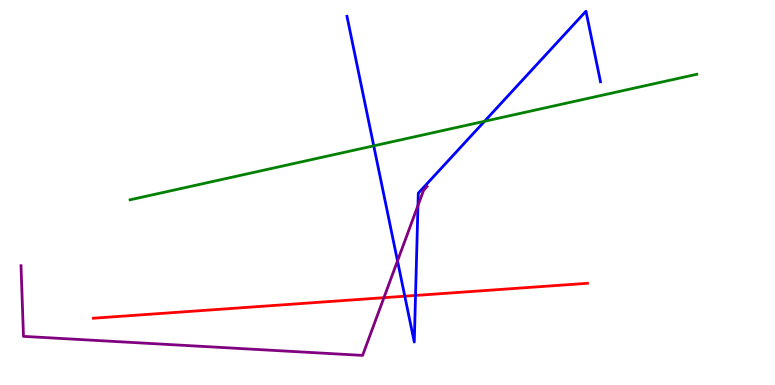[{'lines': ['blue', 'red'], 'intersections': [{'x': 5.22, 'y': 2.31}, {'x': 5.36, 'y': 2.33}]}, {'lines': ['green', 'red'], 'intersections': []}, {'lines': ['purple', 'red'], 'intersections': [{'x': 4.95, 'y': 2.27}]}, {'lines': ['blue', 'green'], 'intersections': [{'x': 4.82, 'y': 6.21}, {'x': 6.25, 'y': 6.85}]}, {'lines': ['blue', 'purple'], 'intersections': [{'x': 5.13, 'y': 3.22}, {'x': 5.39, 'y': 4.66}]}, {'lines': ['green', 'purple'], 'intersections': []}]